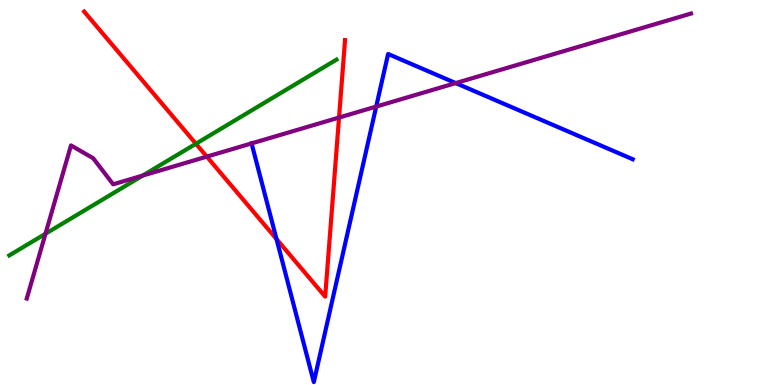[{'lines': ['blue', 'red'], 'intersections': [{'x': 3.57, 'y': 3.79}]}, {'lines': ['green', 'red'], 'intersections': [{'x': 2.53, 'y': 6.27}]}, {'lines': ['purple', 'red'], 'intersections': [{'x': 2.67, 'y': 5.93}, {'x': 4.37, 'y': 6.95}]}, {'lines': ['blue', 'green'], 'intersections': []}, {'lines': ['blue', 'purple'], 'intersections': [{'x': 3.25, 'y': 6.28}, {'x': 4.85, 'y': 7.23}, {'x': 5.88, 'y': 7.84}]}, {'lines': ['green', 'purple'], 'intersections': [{'x': 0.587, 'y': 3.93}, {'x': 1.84, 'y': 5.44}]}]